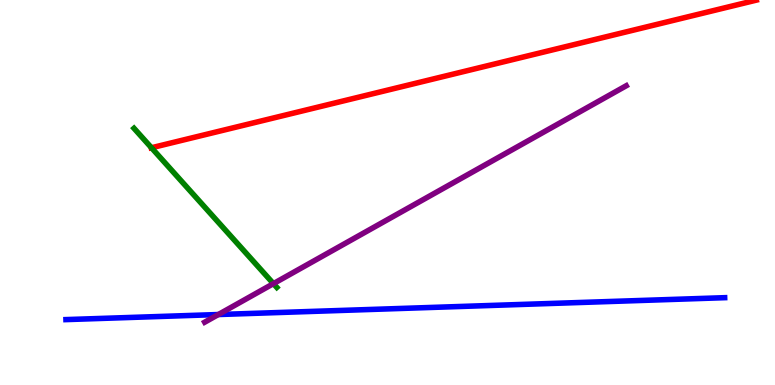[{'lines': ['blue', 'red'], 'intersections': []}, {'lines': ['green', 'red'], 'intersections': [{'x': 1.95, 'y': 6.16}]}, {'lines': ['purple', 'red'], 'intersections': []}, {'lines': ['blue', 'green'], 'intersections': []}, {'lines': ['blue', 'purple'], 'intersections': [{'x': 2.82, 'y': 1.83}]}, {'lines': ['green', 'purple'], 'intersections': [{'x': 3.53, 'y': 2.63}]}]